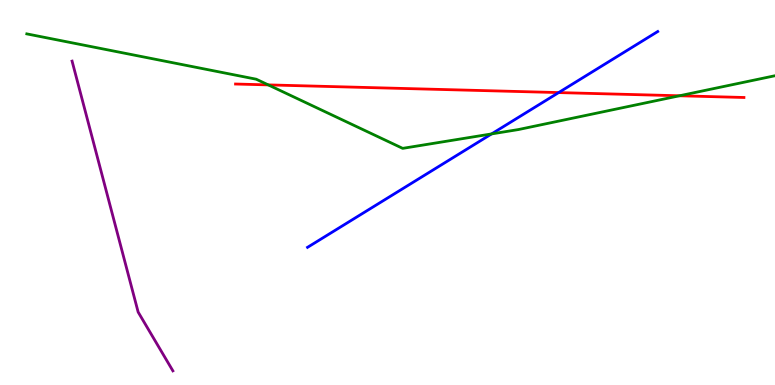[{'lines': ['blue', 'red'], 'intersections': [{'x': 7.21, 'y': 7.6}]}, {'lines': ['green', 'red'], 'intersections': [{'x': 3.46, 'y': 7.8}, {'x': 8.77, 'y': 7.51}]}, {'lines': ['purple', 'red'], 'intersections': []}, {'lines': ['blue', 'green'], 'intersections': [{'x': 6.34, 'y': 6.52}]}, {'lines': ['blue', 'purple'], 'intersections': []}, {'lines': ['green', 'purple'], 'intersections': []}]